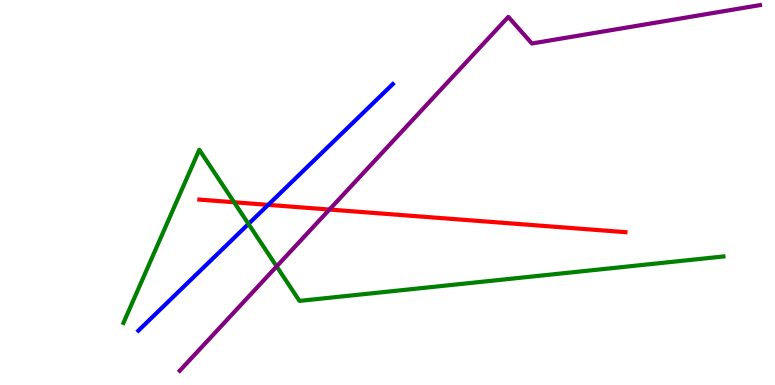[{'lines': ['blue', 'red'], 'intersections': [{'x': 3.46, 'y': 4.68}]}, {'lines': ['green', 'red'], 'intersections': [{'x': 3.02, 'y': 4.75}]}, {'lines': ['purple', 'red'], 'intersections': [{'x': 4.25, 'y': 4.56}]}, {'lines': ['blue', 'green'], 'intersections': [{'x': 3.21, 'y': 4.18}]}, {'lines': ['blue', 'purple'], 'intersections': []}, {'lines': ['green', 'purple'], 'intersections': [{'x': 3.57, 'y': 3.08}]}]